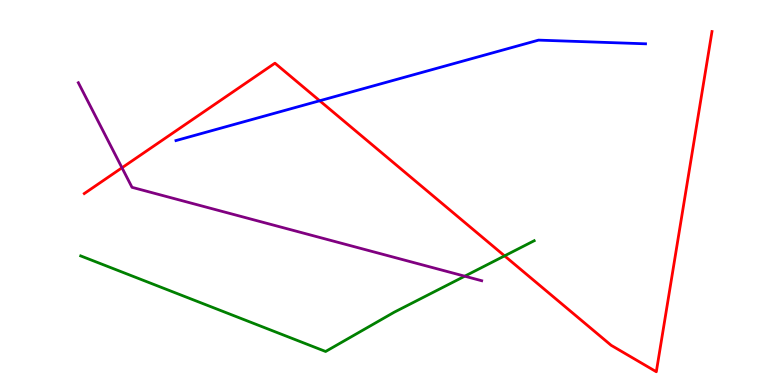[{'lines': ['blue', 'red'], 'intersections': [{'x': 4.13, 'y': 7.38}]}, {'lines': ['green', 'red'], 'intersections': [{'x': 6.51, 'y': 3.35}]}, {'lines': ['purple', 'red'], 'intersections': [{'x': 1.57, 'y': 5.64}]}, {'lines': ['blue', 'green'], 'intersections': []}, {'lines': ['blue', 'purple'], 'intersections': []}, {'lines': ['green', 'purple'], 'intersections': [{'x': 6.0, 'y': 2.83}]}]